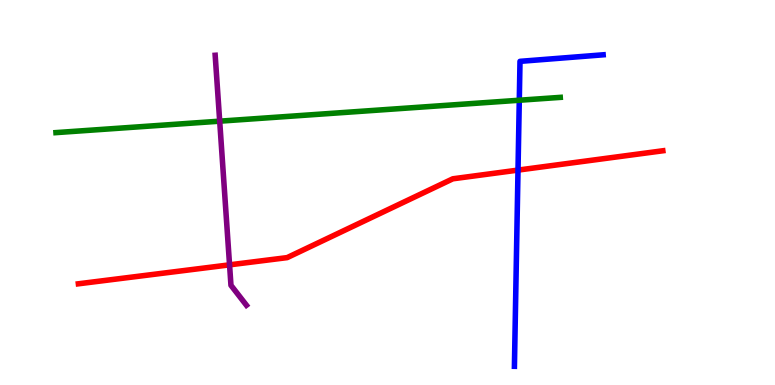[{'lines': ['blue', 'red'], 'intersections': [{'x': 6.68, 'y': 5.58}]}, {'lines': ['green', 'red'], 'intersections': []}, {'lines': ['purple', 'red'], 'intersections': [{'x': 2.96, 'y': 3.12}]}, {'lines': ['blue', 'green'], 'intersections': [{'x': 6.7, 'y': 7.4}]}, {'lines': ['blue', 'purple'], 'intersections': []}, {'lines': ['green', 'purple'], 'intersections': [{'x': 2.83, 'y': 6.85}]}]